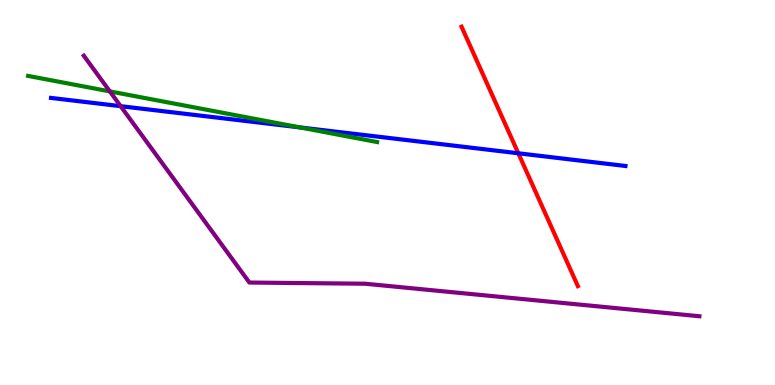[{'lines': ['blue', 'red'], 'intersections': [{'x': 6.69, 'y': 6.02}]}, {'lines': ['green', 'red'], 'intersections': []}, {'lines': ['purple', 'red'], 'intersections': []}, {'lines': ['blue', 'green'], 'intersections': [{'x': 3.87, 'y': 6.69}]}, {'lines': ['blue', 'purple'], 'intersections': [{'x': 1.56, 'y': 7.24}]}, {'lines': ['green', 'purple'], 'intersections': [{'x': 1.42, 'y': 7.63}]}]